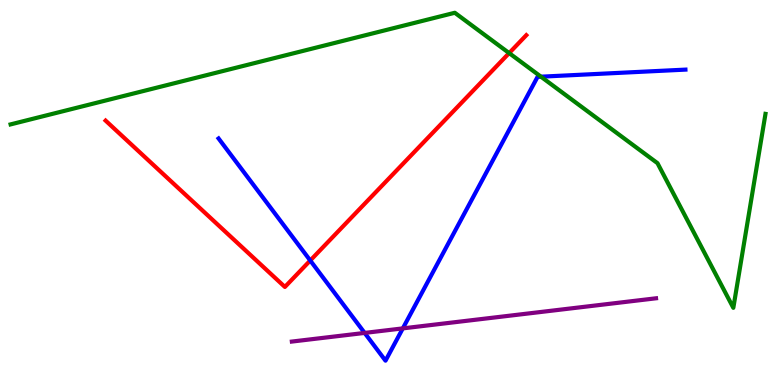[{'lines': ['blue', 'red'], 'intersections': [{'x': 4.0, 'y': 3.23}]}, {'lines': ['green', 'red'], 'intersections': [{'x': 6.57, 'y': 8.62}]}, {'lines': ['purple', 'red'], 'intersections': []}, {'lines': ['blue', 'green'], 'intersections': [{'x': 6.98, 'y': 8.01}]}, {'lines': ['blue', 'purple'], 'intersections': [{'x': 4.71, 'y': 1.35}, {'x': 5.2, 'y': 1.47}]}, {'lines': ['green', 'purple'], 'intersections': []}]